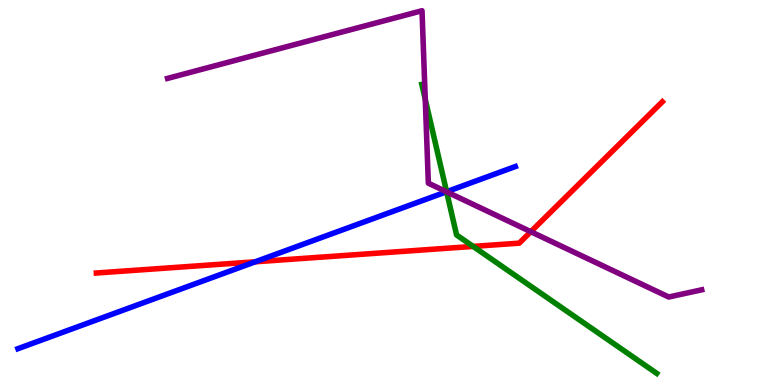[{'lines': ['blue', 'red'], 'intersections': [{'x': 3.29, 'y': 3.2}]}, {'lines': ['green', 'red'], 'intersections': [{'x': 6.1, 'y': 3.6}]}, {'lines': ['purple', 'red'], 'intersections': [{'x': 6.85, 'y': 3.98}]}, {'lines': ['blue', 'green'], 'intersections': [{'x': 5.76, 'y': 5.02}]}, {'lines': ['blue', 'purple'], 'intersections': [{'x': 5.76, 'y': 5.02}]}, {'lines': ['green', 'purple'], 'intersections': [{'x': 5.49, 'y': 7.42}, {'x': 5.76, 'y': 5.02}]}]